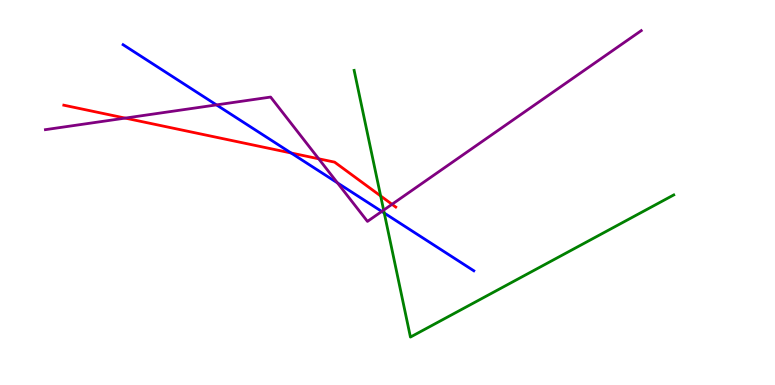[{'lines': ['blue', 'red'], 'intersections': [{'x': 3.76, 'y': 6.03}]}, {'lines': ['green', 'red'], 'intersections': [{'x': 4.91, 'y': 4.91}]}, {'lines': ['purple', 'red'], 'intersections': [{'x': 1.62, 'y': 6.93}, {'x': 4.11, 'y': 5.88}, {'x': 5.06, 'y': 4.69}]}, {'lines': ['blue', 'green'], 'intersections': [{'x': 4.96, 'y': 4.47}]}, {'lines': ['blue', 'purple'], 'intersections': [{'x': 2.79, 'y': 7.28}, {'x': 4.35, 'y': 5.25}, {'x': 4.93, 'y': 4.51}]}, {'lines': ['green', 'purple'], 'intersections': [{'x': 4.95, 'y': 4.54}]}]